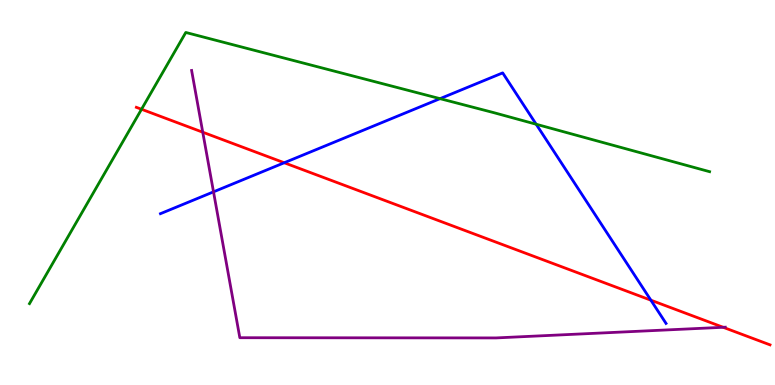[{'lines': ['blue', 'red'], 'intersections': [{'x': 3.67, 'y': 5.77}, {'x': 8.4, 'y': 2.2}]}, {'lines': ['green', 'red'], 'intersections': [{'x': 1.83, 'y': 7.16}]}, {'lines': ['purple', 'red'], 'intersections': [{'x': 2.62, 'y': 6.57}, {'x': 9.33, 'y': 1.5}]}, {'lines': ['blue', 'green'], 'intersections': [{'x': 5.68, 'y': 7.44}, {'x': 6.92, 'y': 6.77}]}, {'lines': ['blue', 'purple'], 'intersections': [{'x': 2.75, 'y': 5.02}]}, {'lines': ['green', 'purple'], 'intersections': []}]